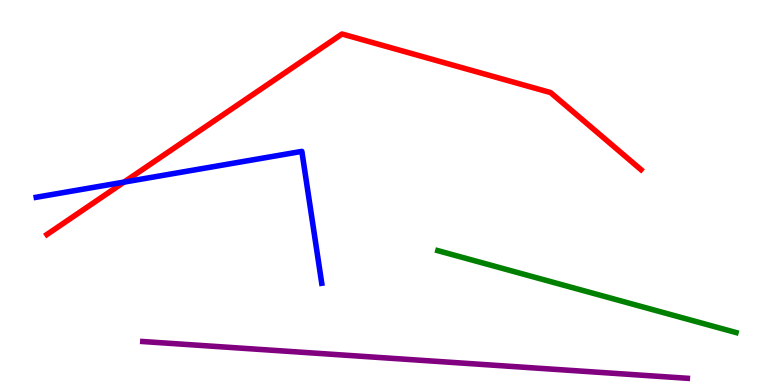[{'lines': ['blue', 'red'], 'intersections': [{'x': 1.6, 'y': 5.27}]}, {'lines': ['green', 'red'], 'intersections': []}, {'lines': ['purple', 'red'], 'intersections': []}, {'lines': ['blue', 'green'], 'intersections': []}, {'lines': ['blue', 'purple'], 'intersections': []}, {'lines': ['green', 'purple'], 'intersections': []}]